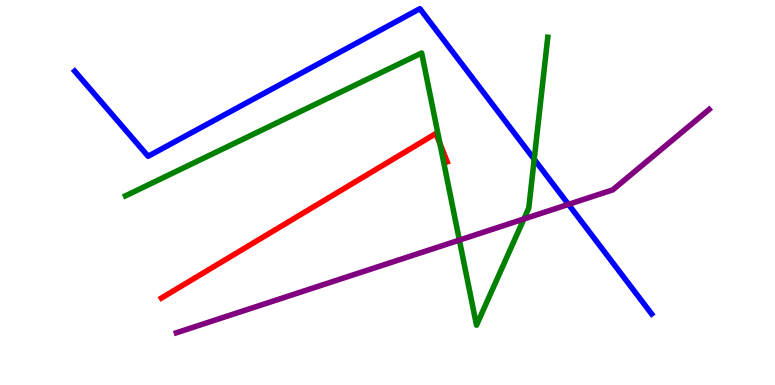[{'lines': ['blue', 'red'], 'intersections': []}, {'lines': ['green', 'red'], 'intersections': [{'x': 5.68, 'y': 6.27}]}, {'lines': ['purple', 'red'], 'intersections': []}, {'lines': ['blue', 'green'], 'intersections': [{'x': 6.89, 'y': 5.86}]}, {'lines': ['blue', 'purple'], 'intersections': [{'x': 7.33, 'y': 4.69}]}, {'lines': ['green', 'purple'], 'intersections': [{'x': 5.93, 'y': 3.76}, {'x': 6.76, 'y': 4.31}]}]